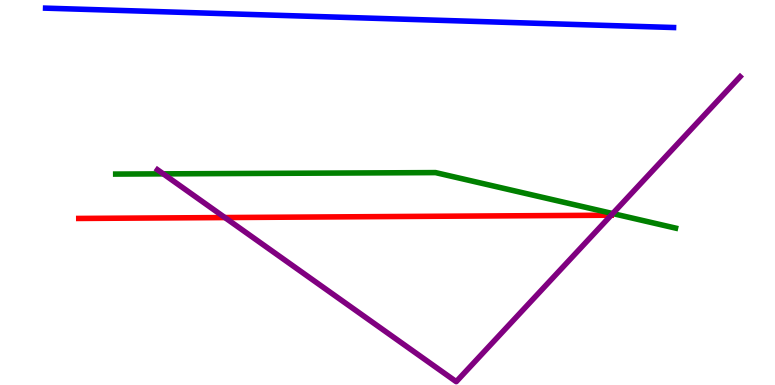[{'lines': ['blue', 'red'], 'intersections': []}, {'lines': ['green', 'red'], 'intersections': []}, {'lines': ['purple', 'red'], 'intersections': [{'x': 2.9, 'y': 4.35}, {'x': 7.89, 'y': 4.41}]}, {'lines': ['blue', 'green'], 'intersections': []}, {'lines': ['blue', 'purple'], 'intersections': []}, {'lines': ['green', 'purple'], 'intersections': [{'x': 2.11, 'y': 5.48}, {'x': 7.91, 'y': 4.45}]}]